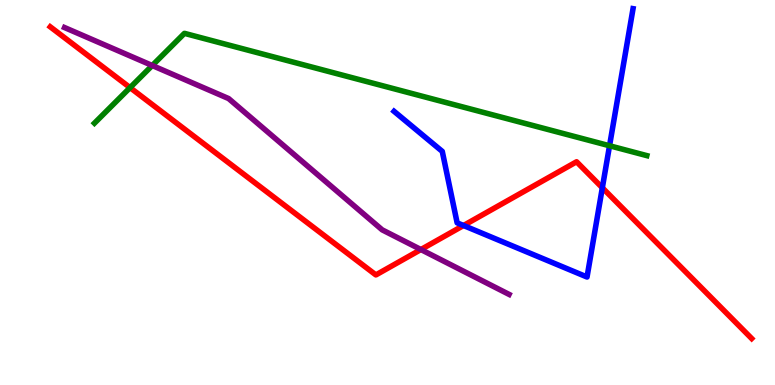[{'lines': ['blue', 'red'], 'intersections': [{'x': 5.98, 'y': 4.14}, {'x': 7.77, 'y': 5.12}]}, {'lines': ['green', 'red'], 'intersections': [{'x': 1.68, 'y': 7.72}]}, {'lines': ['purple', 'red'], 'intersections': [{'x': 5.43, 'y': 3.52}]}, {'lines': ['blue', 'green'], 'intersections': [{'x': 7.87, 'y': 6.21}]}, {'lines': ['blue', 'purple'], 'intersections': []}, {'lines': ['green', 'purple'], 'intersections': [{'x': 1.96, 'y': 8.3}]}]